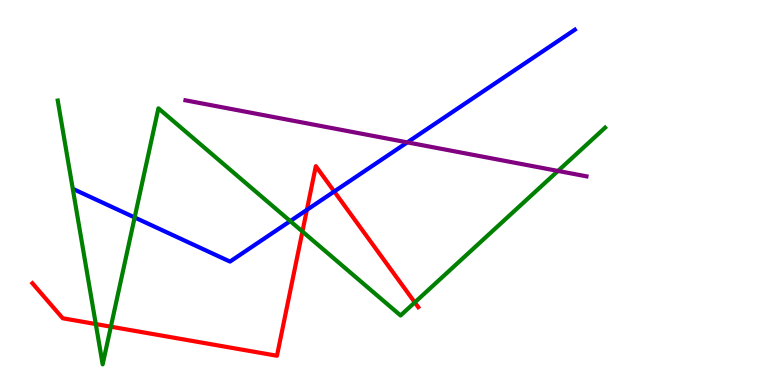[{'lines': ['blue', 'red'], 'intersections': [{'x': 3.96, 'y': 4.55}, {'x': 4.31, 'y': 5.03}]}, {'lines': ['green', 'red'], 'intersections': [{'x': 1.24, 'y': 1.58}, {'x': 1.43, 'y': 1.51}, {'x': 3.9, 'y': 3.99}, {'x': 5.35, 'y': 2.15}]}, {'lines': ['purple', 'red'], 'intersections': []}, {'lines': ['blue', 'green'], 'intersections': [{'x': 1.74, 'y': 4.35}, {'x': 3.74, 'y': 4.26}]}, {'lines': ['blue', 'purple'], 'intersections': [{'x': 5.26, 'y': 6.3}]}, {'lines': ['green', 'purple'], 'intersections': [{'x': 7.2, 'y': 5.56}]}]